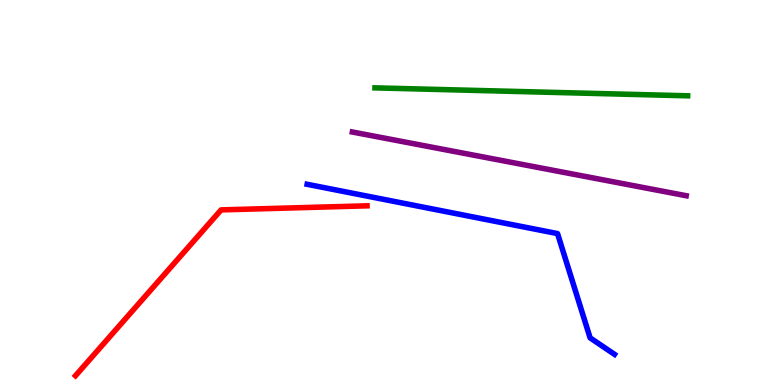[{'lines': ['blue', 'red'], 'intersections': []}, {'lines': ['green', 'red'], 'intersections': []}, {'lines': ['purple', 'red'], 'intersections': []}, {'lines': ['blue', 'green'], 'intersections': []}, {'lines': ['blue', 'purple'], 'intersections': []}, {'lines': ['green', 'purple'], 'intersections': []}]